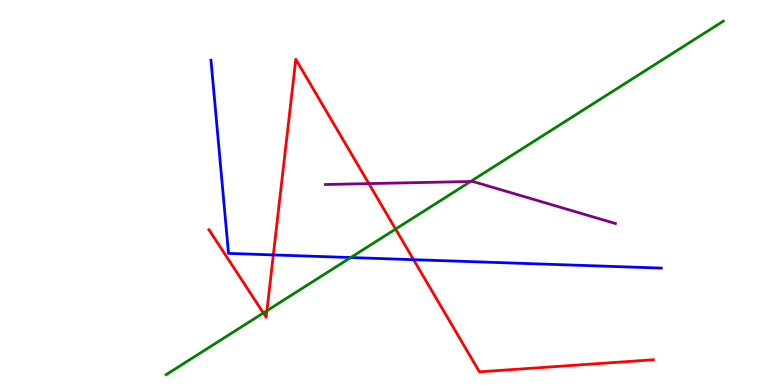[{'lines': ['blue', 'red'], 'intersections': [{'x': 3.53, 'y': 3.38}, {'x': 5.34, 'y': 3.25}]}, {'lines': ['green', 'red'], 'intersections': [{'x': 3.4, 'y': 1.87}, {'x': 3.44, 'y': 1.93}, {'x': 5.1, 'y': 4.05}]}, {'lines': ['purple', 'red'], 'intersections': [{'x': 4.76, 'y': 5.23}]}, {'lines': ['blue', 'green'], 'intersections': [{'x': 4.53, 'y': 3.31}]}, {'lines': ['blue', 'purple'], 'intersections': []}, {'lines': ['green', 'purple'], 'intersections': [{'x': 6.07, 'y': 5.29}]}]